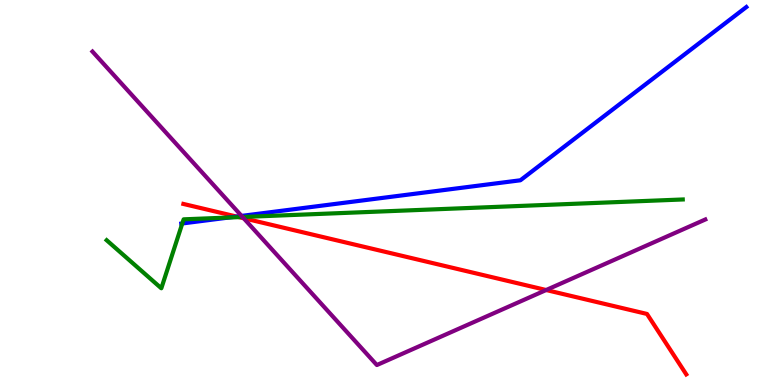[{'lines': ['blue', 'red'], 'intersections': [{'x': 3.05, 'y': 4.38}]}, {'lines': ['green', 'red'], 'intersections': [{'x': 3.08, 'y': 4.36}]}, {'lines': ['purple', 'red'], 'intersections': [{'x': 3.14, 'y': 4.33}, {'x': 7.05, 'y': 2.47}]}, {'lines': ['blue', 'green'], 'intersections': [{'x': 2.35, 'y': 4.2}, {'x': 2.95, 'y': 4.35}]}, {'lines': ['blue', 'purple'], 'intersections': [{'x': 3.12, 'y': 4.39}]}, {'lines': ['green', 'purple'], 'intersections': [{'x': 3.13, 'y': 4.36}]}]